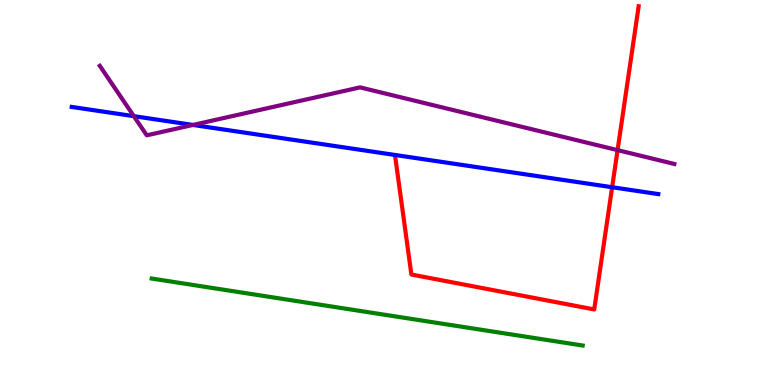[{'lines': ['blue', 'red'], 'intersections': [{'x': 7.9, 'y': 5.14}]}, {'lines': ['green', 'red'], 'intersections': []}, {'lines': ['purple', 'red'], 'intersections': [{'x': 7.97, 'y': 6.1}]}, {'lines': ['blue', 'green'], 'intersections': []}, {'lines': ['blue', 'purple'], 'intersections': [{'x': 1.73, 'y': 6.98}, {'x': 2.49, 'y': 6.75}]}, {'lines': ['green', 'purple'], 'intersections': []}]